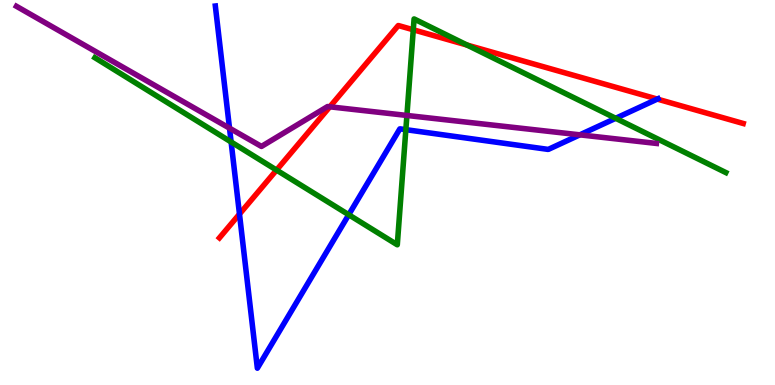[{'lines': ['blue', 'red'], 'intersections': [{'x': 3.09, 'y': 4.44}, {'x': 8.48, 'y': 7.43}]}, {'lines': ['green', 'red'], 'intersections': [{'x': 3.57, 'y': 5.58}, {'x': 5.33, 'y': 9.23}, {'x': 6.03, 'y': 8.83}]}, {'lines': ['purple', 'red'], 'intersections': [{'x': 4.26, 'y': 7.23}]}, {'lines': ['blue', 'green'], 'intersections': [{'x': 2.98, 'y': 6.31}, {'x': 4.5, 'y': 4.42}, {'x': 5.24, 'y': 6.63}, {'x': 7.94, 'y': 6.93}]}, {'lines': ['blue', 'purple'], 'intersections': [{'x': 2.96, 'y': 6.67}, {'x': 7.48, 'y': 6.5}]}, {'lines': ['green', 'purple'], 'intersections': [{'x': 5.25, 'y': 7.0}]}]